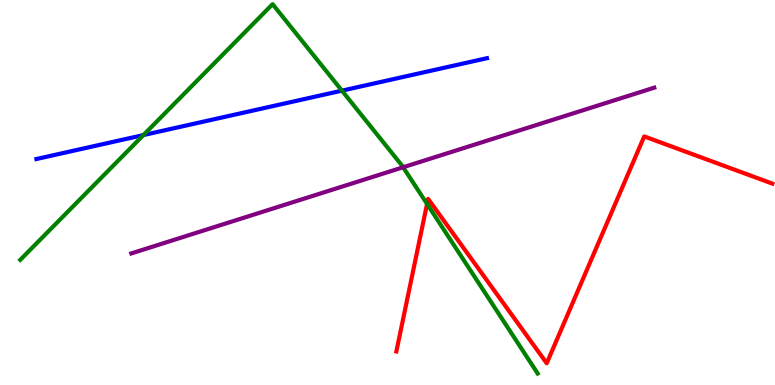[{'lines': ['blue', 'red'], 'intersections': []}, {'lines': ['green', 'red'], 'intersections': [{'x': 5.51, 'y': 4.7}]}, {'lines': ['purple', 'red'], 'intersections': []}, {'lines': ['blue', 'green'], 'intersections': [{'x': 1.85, 'y': 6.49}, {'x': 4.41, 'y': 7.65}]}, {'lines': ['blue', 'purple'], 'intersections': []}, {'lines': ['green', 'purple'], 'intersections': [{'x': 5.2, 'y': 5.66}]}]